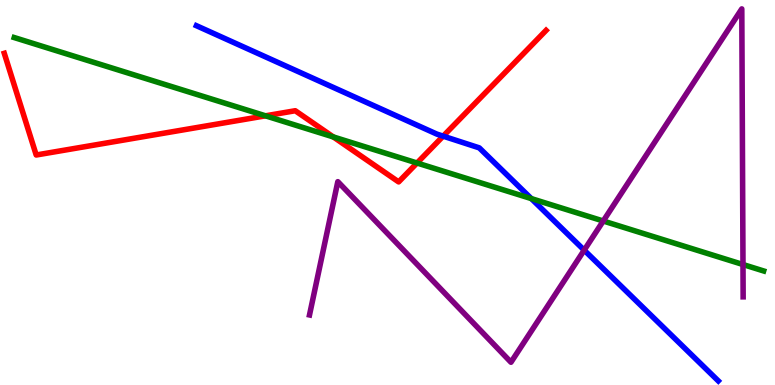[{'lines': ['blue', 'red'], 'intersections': [{'x': 5.72, 'y': 6.46}]}, {'lines': ['green', 'red'], 'intersections': [{'x': 3.43, 'y': 6.99}, {'x': 4.3, 'y': 6.44}, {'x': 5.38, 'y': 5.77}]}, {'lines': ['purple', 'red'], 'intersections': []}, {'lines': ['blue', 'green'], 'intersections': [{'x': 6.86, 'y': 4.84}]}, {'lines': ['blue', 'purple'], 'intersections': [{'x': 7.54, 'y': 3.5}]}, {'lines': ['green', 'purple'], 'intersections': [{'x': 7.78, 'y': 4.26}, {'x': 9.59, 'y': 3.13}]}]